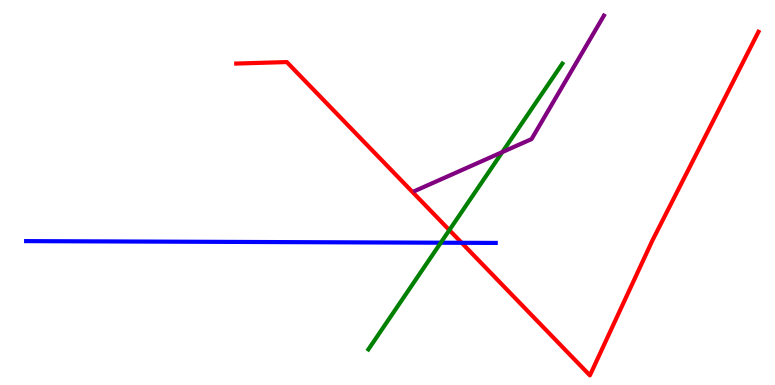[{'lines': ['blue', 'red'], 'intersections': [{'x': 5.96, 'y': 3.69}]}, {'lines': ['green', 'red'], 'intersections': [{'x': 5.8, 'y': 4.02}]}, {'lines': ['purple', 'red'], 'intersections': []}, {'lines': ['blue', 'green'], 'intersections': [{'x': 5.69, 'y': 3.7}]}, {'lines': ['blue', 'purple'], 'intersections': []}, {'lines': ['green', 'purple'], 'intersections': [{'x': 6.48, 'y': 6.05}]}]